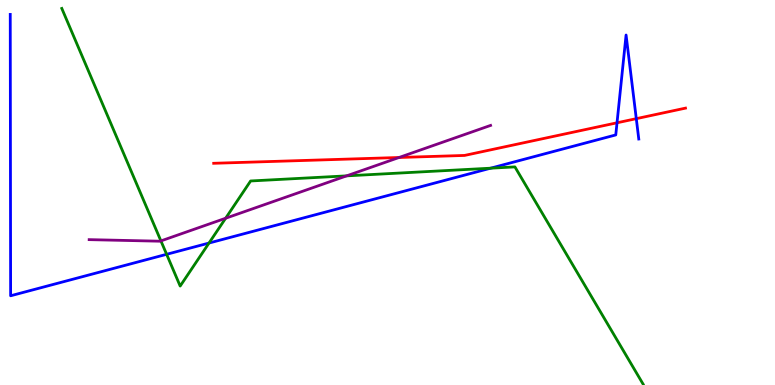[{'lines': ['blue', 'red'], 'intersections': [{'x': 7.96, 'y': 6.81}, {'x': 8.21, 'y': 6.92}]}, {'lines': ['green', 'red'], 'intersections': []}, {'lines': ['purple', 'red'], 'intersections': [{'x': 5.15, 'y': 5.91}]}, {'lines': ['blue', 'green'], 'intersections': [{'x': 2.15, 'y': 3.39}, {'x': 2.7, 'y': 3.69}, {'x': 6.33, 'y': 5.63}]}, {'lines': ['blue', 'purple'], 'intersections': []}, {'lines': ['green', 'purple'], 'intersections': [{'x': 2.08, 'y': 3.74}, {'x': 2.91, 'y': 4.33}, {'x': 4.47, 'y': 5.43}]}]